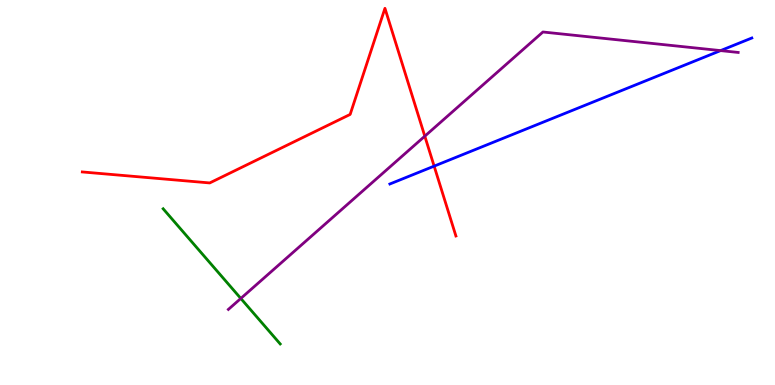[{'lines': ['blue', 'red'], 'intersections': [{'x': 5.6, 'y': 5.68}]}, {'lines': ['green', 'red'], 'intersections': []}, {'lines': ['purple', 'red'], 'intersections': [{'x': 5.48, 'y': 6.46}]}, {'lines': ['blue', 'green'], 'intersections': []}, {'lines': ['blue', 'purple'], 'intersections': [{'x': 9.3, 'y': 8.69}]}, {'lines': ['green', 'purple'], 'intersections': [{'x': 3.11, 'y': 2.25}]}]